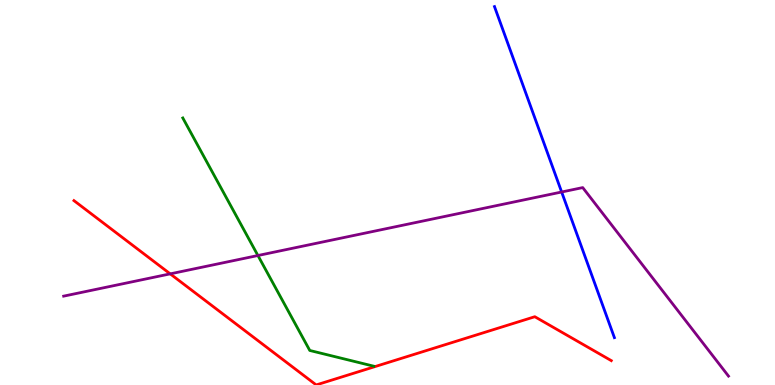[{'lines': ['blue', 'red'], 'intersections': []}, {'lines': ['green', 'red'], 'intersections': []}, {'lines': ['purple', 'red'], 'intersections': [{'x': 2.2, 'y': 2.89}]}, {'lines': ['blue', 'green'], 'intersections': []}, {'lines': ['blue', 'purple'], 'intersections': [{'x': 7.25, 'y': 5.01}]}, {'lines': ['green', 'purple'], 'intersections': [{'x': 3.33, 'y': 3.36}]}]